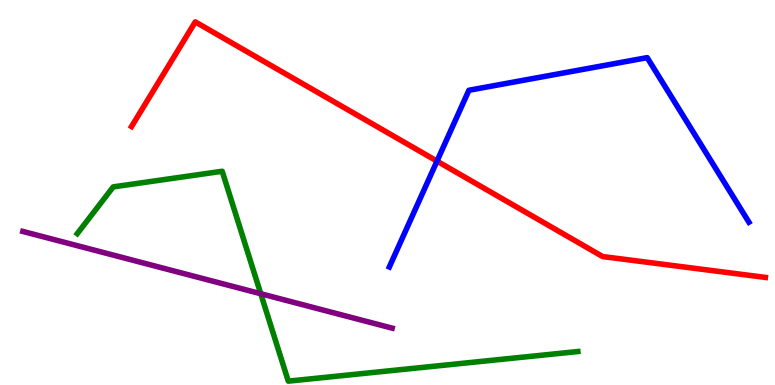[{'lines': ['blue', 'red'], 'intersections': [{'x': 5.64, 'y': 5.82}]}, {'lines': ['green', 'red'], 'intersections': []}, {'lines': ['purple', 'red'], 'intersections': []}, {'lines': ['blue', 'green'], 'intersections': []}, {'lines': ['blue', 'purple'], 'intersections': []}, {'lines': ['green', 'purple'], 'intersections': [{'x': 3.36, 'y': 2.37}]}]